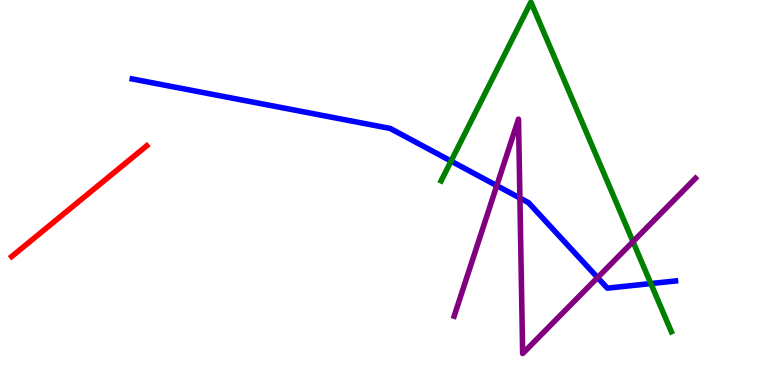[{'lines': ['blue', 'red'], 'intersections': []}, {'lines': ['green', 'red'], 'intersections': []}, {'lines': ['purple', 'red'], 'intersections': []}, {'lines': ['blue', 'green'], 'intersections': [{'x': 5.82, 'y': 5.82}, {'x': 8.4, 'y': 2.63}]}, {'lines': ['blue', 'purple'], 'intersections': [{'x': 6.41, 'y': 5.18}, {'x': 6.71, 'y': 4.86}, {'x': 7.71, 'y': 2.79}]}, {'lines': ['green', 'purple'], 'intersections': [{'x': 8.17, 'y': 3.72}]}]